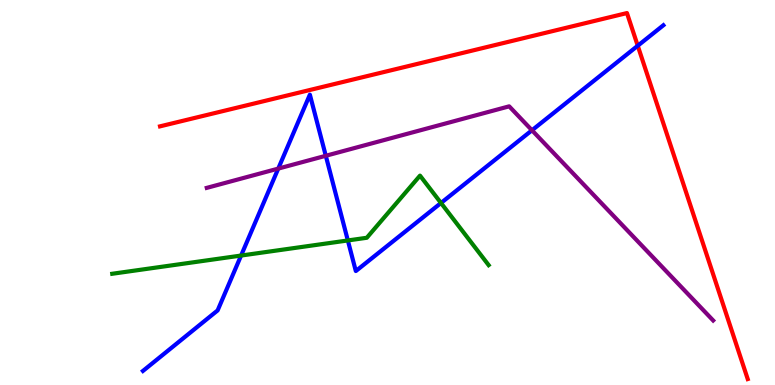[{'lines': ['blue', 'red'], 'intersections': [{'x': 8.23, 'y': 8.81}]}, {'lines': ['green', 'red'], 'intersections': []}, {'lines': ['purple', 'red'], 'intersections': []}, {'lines': ['blue', 'green'], 'intersections': [{'x': 3.11, 'y': 3.36}, {'x': 4.49, 'y': 3.75}, {'x': 5.69, 'y': 4.73}]}, {'lines': ['blue', 'purple'], 'intersections': [{'x': 3.59, 'y': 5.62}, {'x': 4.2, 'y': 5.95}, {'x': 6.86, 'y': 6.62}]}, {'lines': ['green', 'purple'], 'intersections': []}]